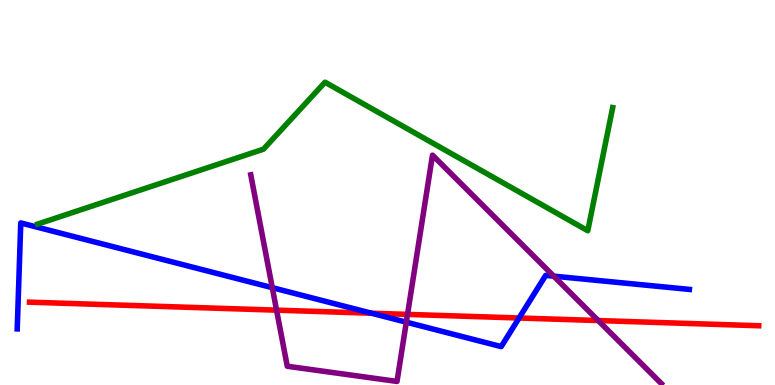[{'lines': ['blue', 'red'], 'intersections': [{'x': 4.79, 'y': 1.86}, {'x': 6.7, 'y': 1.74}]}, {'lines': ['green', 'red'], 'intersections': []}, {'lines': ['purple', 'red'], 'intersections': [{'x': 3.57, 'y': 1.94}, {'x': 5.26, 'y': 1.83}, {'x': 7.72, 'y': 1.67}]}, {'lines': ['blue', 'green'], 'intersections': []}, {'lines': ['blue', 'purple'], 'intersections': [{'x': 3.51, 'y': 2.53}, {'x': 5.24, 'y': 1.63}, {'x': 7.14, 'y': 2.83}]}, {'lines': ['green', 'purple'], 'intersections': []}]